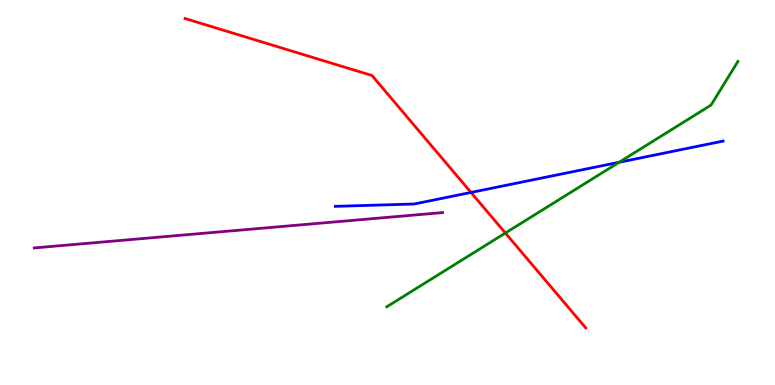[{'lines': ['blue', 'red'], 'intersections': [{'x': 6.08, 'y': 5.0}]}, {'lines': ['green', 'red'], 'intersections': [{'x': 6.52, 'y': 3.95}]}, {'lines': ['purple', 'red'], 'intersections': []}, {'lines': ['blue', 'green'], 'intersections': [{'x': 7.99, 'y': 5.79}]}, {'lines': ['blue', 'purple'], 'intersections': []}, {'lines': ['green', 'purple'], 'intersections': []}]